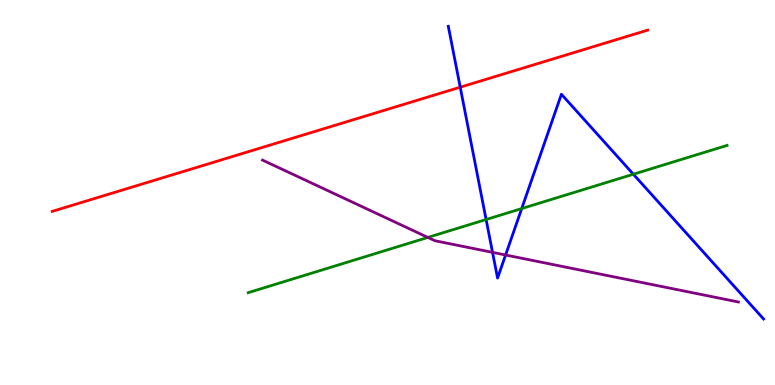[{'lines': ['blue', 'red'], 'intersections': [{'x': 5.94, 'y': 7.74}]}, {'lines': ['green', 'red'], 'intersections': []}, {'lines': ['purple', 'red'], 'intersections': []}, {'lines': ['blue', 'green'], 'intersections': [{'x': 6.27, 'y': 4.3}, {'x': 6.73, 'y': 4.58}, {'x': 8.17, 'y': 5.47}]}, {'lines': ['blue', 'purple'], 'intersections': [{'x': 6.36, 'y': 3.45}, {'x': 6.52, 'y': 3.38}]}, {'lines': ['green', 'purple'], 'intersections': [{'x': 5.52, 'y': 3.83}]}]